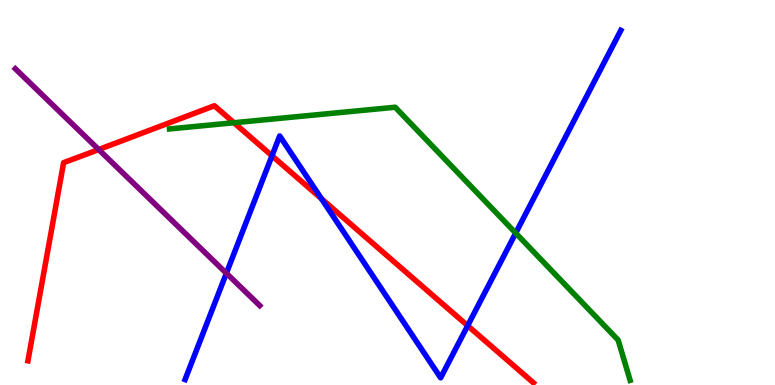[{'lines': ['blue', 'red'], 'intersections': [{'x': 3.51, 'y': 5.95}, {'x': 4.15, 'y': 4.84}, {'x': 6.03, 'y': 1.54}]}, {'lines': ['green', 'red'], 'intersections': [{'x': 3.02, 'y': 6.81}]}, {'lines': ['purple', 'red'], 'intersections': [{'x': 1.27, 'y': 6.12}]}, {'lines': ['blue', 'green'], 'intersections': [{'x': 6.65, 'y': 3.95}]}, {'lines': ['blue', 'purple'], 'intersections': [{'x': 2.92, 'y': 2.9}]}, {'lines': ['green', 'purple'], 'intersections': []}]